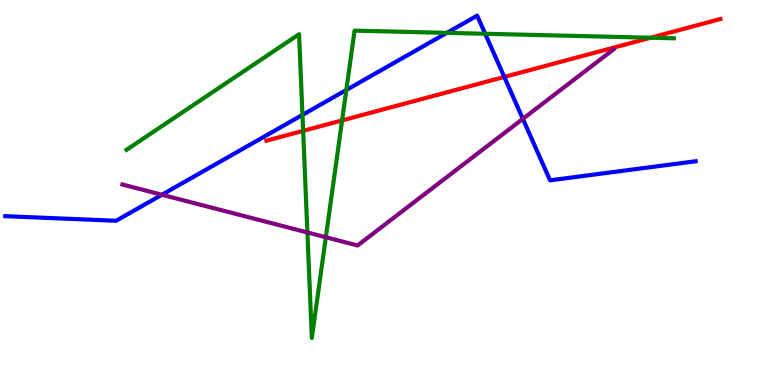[{'lines': ['blue', 'red'], 'intersections': [{'x': 6.51, 'y': 8.0}]}, {'lines': ['green', 'red'], 'intersections': [{'x': 3.91, 'y': 6.6}, {'x': 4.41, 'y': 6.87}, {'x': 8.39, 'y': 9.02}]}, {'lines': ['purple', 'red'], 'intersections': []}, {'lines': ['blue', 'green'], 'intersections': [{'x': 3.9, 'y': 7.02}, {'x': 4.47, 'y': 7.66}, {'x': 5.77, 'y': 9.15}, {'x': 6.26, 'y': 9.12}]}, {'lines': ['blue', 'purple'], 'intersections': [{'x': 2.09, 'y': 4.94}, {'x': 6.75, 'y': 6.91}]}, {'lines': ['green', 'purple'], 'intersections': [{'x': 3.97, 'y': 3.96}, {'x': 4.2, 'y': 3.84}]}]